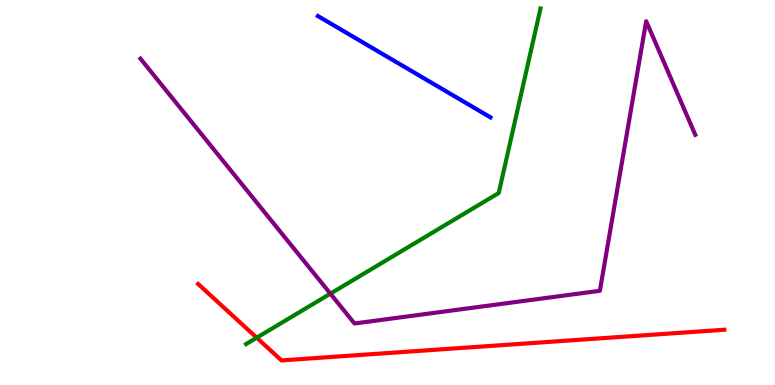[{'lines': ['blue', 'red'], 'intersections': []}, {'lines': ['green', 'red'], 'intersections': [{'x': 3.31, 'y': 1.23}]}, {'lines': ['purple', 'red'], 'intersections': []}, {'lines': ['blue', 'green'], 'intersections': []}, {'lines': ['blue', 'purple'], 'intersections': []}, {'lines': ['green', 'purple'], 'intersections': [{'x': 4.26, 'y': 2.37}]}]